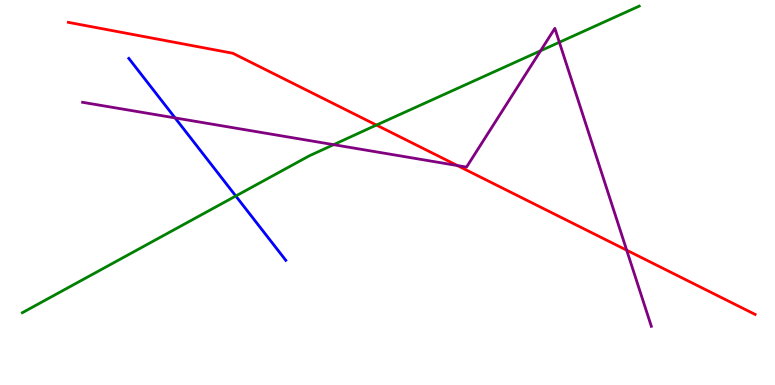[{'lines': ['blue', 'red'], 'intersections': []}, {'lines': ['green', 'red'], 'intersections': [{'x': 4.86, 'y': 6.75}]}, {'lines': ['purple', 'red'], 'intersections': [{'x': 5.9, 'y': 5.7}, {'x': 8.09, 'y': 3.5}]}, {'lines': ['blue', 'green'], 'intersections': [{'x': 3.04, 'y': 4.91}]}, {'lines': ['blue', 'purple'], 'intersections': [{'x': 2.26, 'y': 6.94}]}, {'lines': ['green', 'purple'], 'intersections': [{'x': 4.3, 'y': 6.24}, {'x': 6.98, 'y': 8.68}, {'x': 7.22, 'y': 8.9}]}]